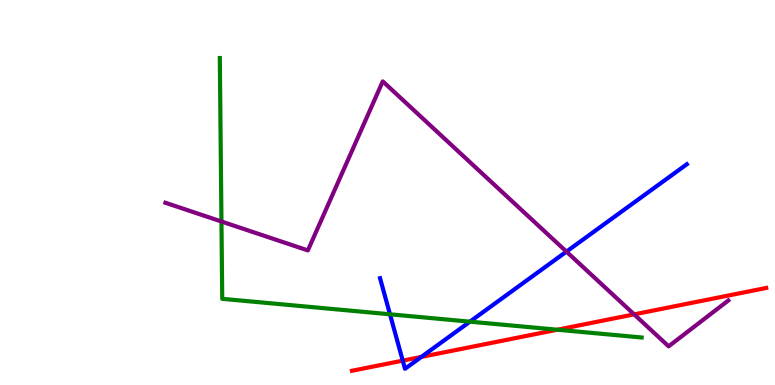[{'lines': ['blue', 'red'], 'intersections': [{'x': 5.2, 'y': 0.633}, {'x': 5.44, 'y': 0.73}]}, {'lines': ['green', 'red'], 'intersections': [{'x': 7.19, 'y': 1.44}]}, {'lines': ['purple', 'red'], 'intersections': [{'x': 8.18, 'y': 1.83}]}, {'lines': ['blue', 'green'], 'intersections': [{'x': 5.03, 'y': 1.84}, {'x': 6.06, 'y': 1.65}]}, {'lines': ['blue', 'purple'], 'intersections': [{'x': 7.31, 'y': 3.46}]}, {'lines': ['green', 'purple'], 'intersections': [{'x': 2.86, 'y': 4.25}]}]